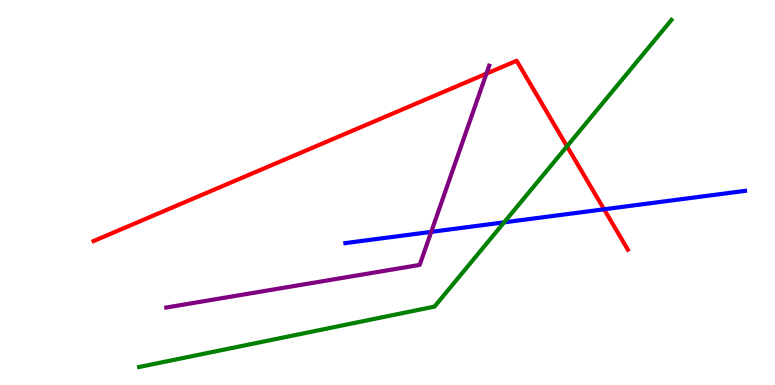[{'lines': ['blue', 'red'], 'intersections': [{'x': 7.79, 'y': 4.56}]}, {'lines': ['green', 'red'], 'intersections': [{'x': 7.32, 'y': 6.2}]}, {'lines': ['purple', 'red'], 'intersections': [{'x': 6.28, 'y': 8.09}]}, {'lines': ['blue', 'green'], 'intersections': [{'x': 6.5, 'y': 4.22}]}, {'lines': ['blue', 'purple'], 'intersections': [{'x': 5.56, 'y': 3.98}]}, {'lines': ['green', 'purple'], 'intersections': []}]